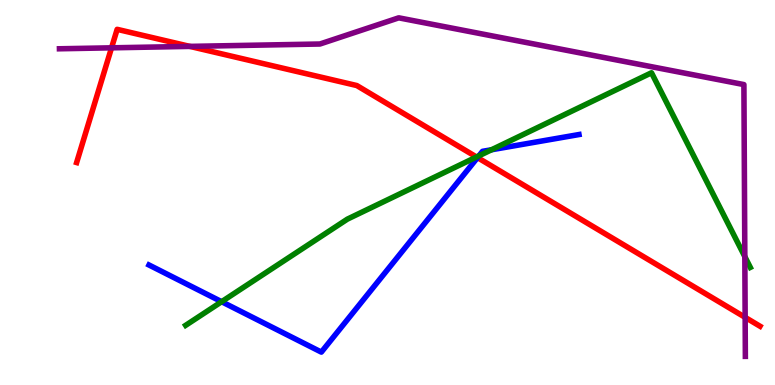[{'lines': ['blue', 'red'], 'intersections': [{'x': 6.16, 'y': 5.91}]}, {'lines': ['green', 'red'], 'intersections': [{'x': 6.15, 'y': 5.92}]}, {'lines': ['purple', 'red'], 'intersections': [{'x': 1.44, 'y': 8.76}, {'x': 2.45, 'y': 8.8}, {'x': 9.61, 'y': 1.76}]}, {'lines': ['blue', 'green'], 'intersections': [{'x': 2.86, 'y': 2.16}, {'x': 6.18, 'y': 5.95}, {'x': 6.34, 'y': 6.11}]}, {'lines': ['blue', 'purple'], 'intersections': []}, {'lines': ['green', 'purple'], 'intersections': [{'x': 9.61, 'y': 3.33}]}]